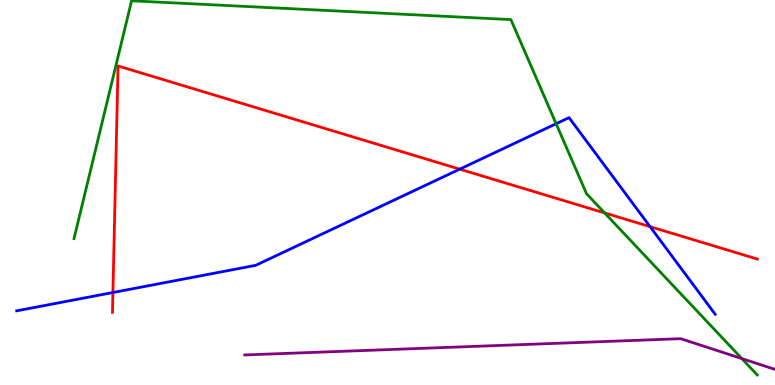[{'lines': ['blue', 'red'], 'intersections': [{'x': 1.46, 'y': 2.4}, {'x': 5.93, 'y': 5.61}, {'x': 8.39, 'y': 4.11}]}, {'lines': ['green', 'red'], 'intersections': [{'x': 7.8, 'y': 4.47}]}, {'lines': ['purple', 'red'], 'intersections': []}, {'lines': ['blue', 'green'], 'intersections': [{'x': 7.18, 'y': 6.79}]}, {'lines': ['blue', 'purple'], 'intersections': []}, {'lines': ['green', 'purple'], 'intersections': [{'x': 9.57, 'y': 0.686}]}]